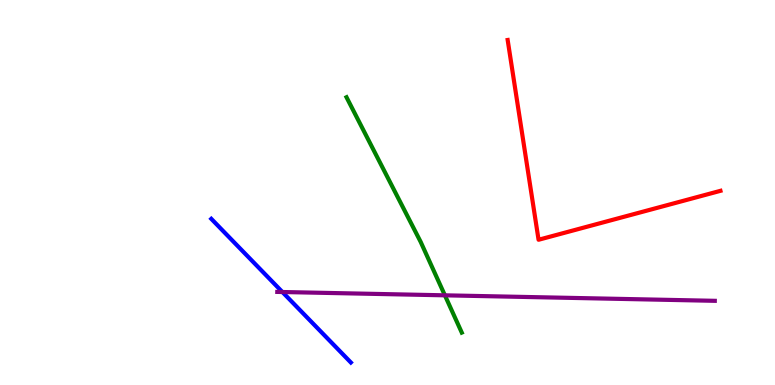[{'lines': ['blue', 'red'], 'intersections': []}, {'lines': ['green', 'red'], 'intersections': []}, {'lines': ['purple', 'red'], 'intersections': []}, {'lines': ['blue', 'green'], 'intersections': []}, {'lines': ['blue', 'purple'], 'intersections': [{'x': 3.64, 'y': 2.42}]}, {'lines': ['green', 'purple'], 'intersections': [{'x': 5.74, 'y': 2.33}]}]